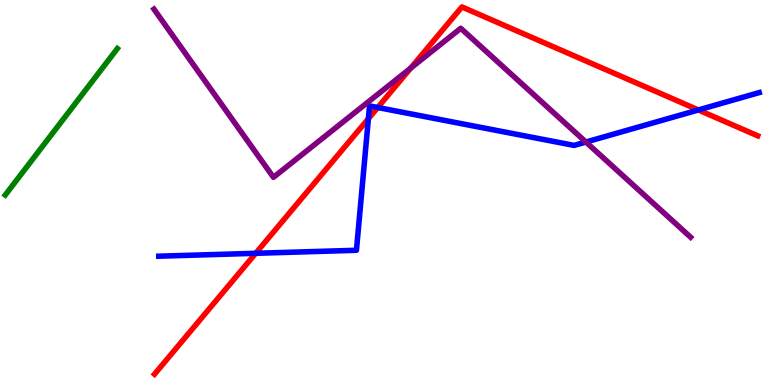[{'lines': ['blue', 'red'], 'intersections': [{'x': 3.3, 'y': 3.42}, {'x': 4.75, 'y': 6.92}, {'x': 4.87, 'y': 7.21}, {'x': 9.01, 'y': 7.14}]}, {'lines': ['green', 'red'], 'intersections': []}, {'lines': ['purple', 'red'], 'intersections': [{'x': 5.3, 'y': 8.23}]}, {'lines': ['blue', 'green'], 'intersections': []}, {'lines': ['blue', 'purple'], 'intersections': [{'x': 7.56, 'y': 6.31}]}, {'lines': ['green', 'purple'], 'intersections': []}]